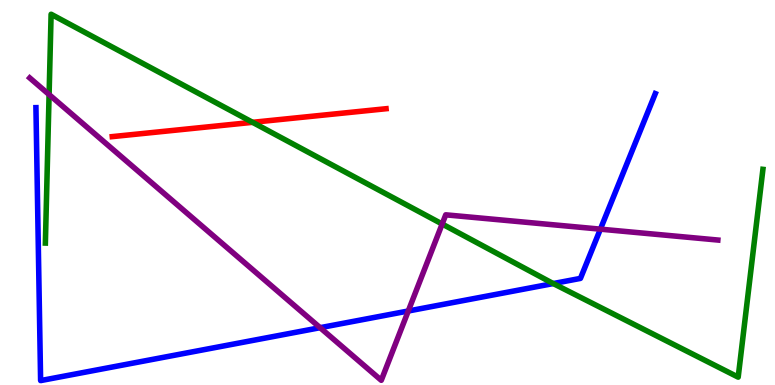[{'lines': ['blue', 'red'], 'intersections': []}, {'lines': ['green', 'red'], 'intersections': [{'x': 3.26, 'y': 6.82}]}, {'lines': ['purple', 'red'], 'intersections': []}, {'lines': ['blue', 'green'], 'intersections': [{'x': 7.14, 'y': 2.64}]}, {'lines': ['blue', 'purple'], 'intersections': [{'x': 4.13, 'y': 1.49}, {'x': 5.27, 'y': 1.92}, {'x': 7.75, 'y': 4.05}]}, {'lines': ['green', 'purple'], 'intersections': [{'x': 0.633, 'y': 7.54}, {'x': 5.71, 'y': 4.18}]}]